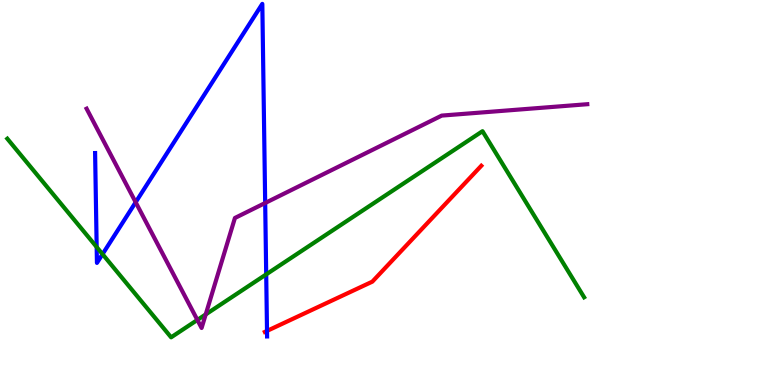[{'lines': ['blue', 'red'], 'intersections': [{'x': 3.45, 'y': 1.4}]}, {'lines': ['green', 'red'], 'intersections': []}, {'lines': ['purple', 'red'], 'intersections': []}, {'lines': ['blue', 'green'], 'intersections': [{'x': 1.25, 'y': 3.58}, {'x': 1.32, 'y': 3.4}, {'x': 3.43, 'y': 2.87}]}, {'lines': ['blue', 'purple'], 'intersections': [{'x': 1.75, 'y': 4.75}, {'x': 3.42, 'y': 4.73}]}, {'lines': ['green', 'purple'], 'intersections': [{'x': 2.55, 'y': 1.69}, {'x': 2.65, 'y': 1.83}]}]